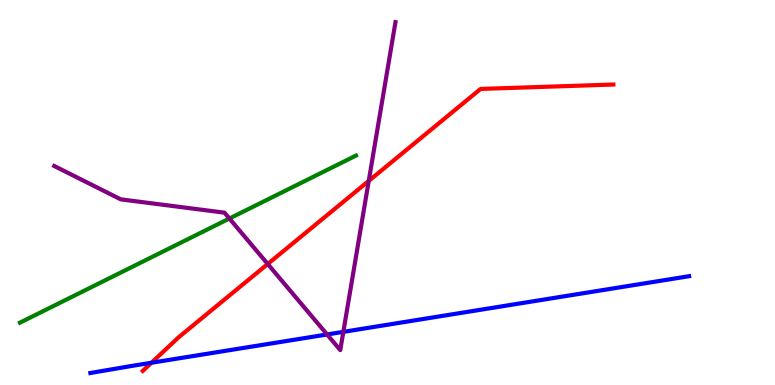[{'lines': ['blue', 'red'], 'intersections': [{'x': 1.95, 'y': 0.578}]}, {'lines': ['green', 'red'], 'intersections': []}, {'lines': ['purple', 'red'], 'intersections': [{'x': 3.45, 'y': 3.14}, {'x': 4.76, 'y': 5.3}]}, {'lines': ['blue', 'green'], 'intersections': []}, {'lines': ['blue', 'purple'], 'intersections': [{'x': 4.22, 'y': 1.31}, {'x': 4.43, 'y': 1.38}]}, {'lines': ['green', 'purple'], 'intersections': [{'x': 2.96, 'y': 4.32}]}]